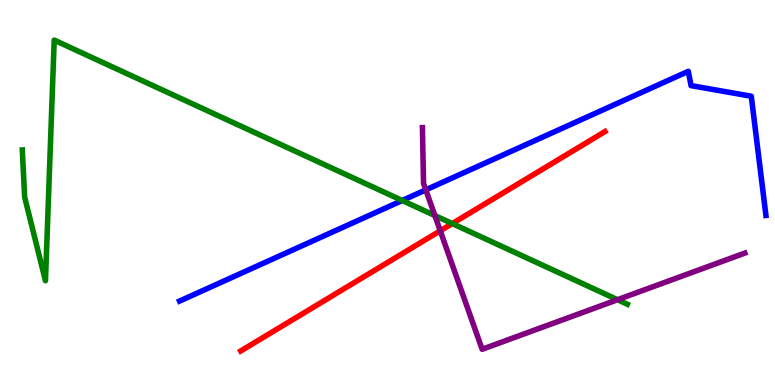[{'lines': ['blue', 'red'], 'intersections': []}, {'lines': ['green', 'red'], 'intersections': [{'x': 5.84, 'y': 4.19}]}, {'lines': ['purple', 'red'], 'intersections': [{'x': 5.68, 'y': 4.01}]}, {'lines': ['blue', 'green'], 'intersections': [{'x': 5.19, 'y': 4.79}]}, {'lines': ['blue', 'purple'], 'intersections': [{'x': 5.49, 'y': 5.07}]}, {'lines': ['green', 'purple'], 'intersections': [{'x': 5.61, 'y': 4.4}, {'x': 7.97, 'y': 2.22}]}]